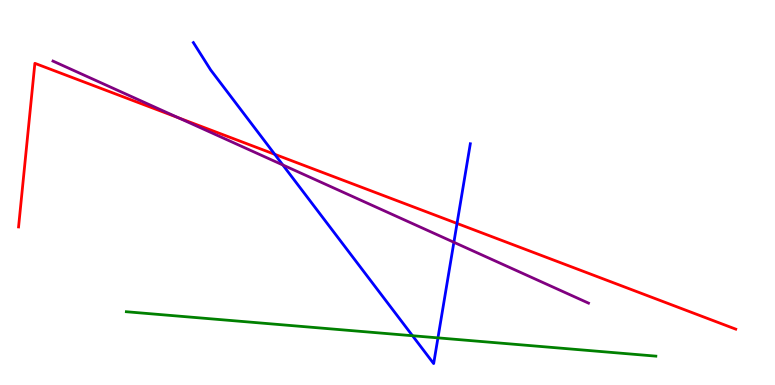[{'lines': ['blue', 'red'], 'intersections': [{'x': 3.54, 'y': 5.99}, {'x': 5.9, 'y': 4.2}]}, {'lines': ['green', 'red'], 'intersections': []}, {'lines': ['purple', 'red'], 'intersections': [{'x': 2.3, 'y': 6.94}]}, {'lines': ['blue', 'green'], 'intersections': [{'x': 5.32, 'y': 1.28}, {'x': 5.65, 'y': 1.22}]}, {'lines': ['blue', 'purple'], 'intersections': [{'x': 3.65, 'y': 5.71}, {'x': 5.86, 'y': 3.71}]}, {'lines': ['green', 'purple'], 'intersections': []}]